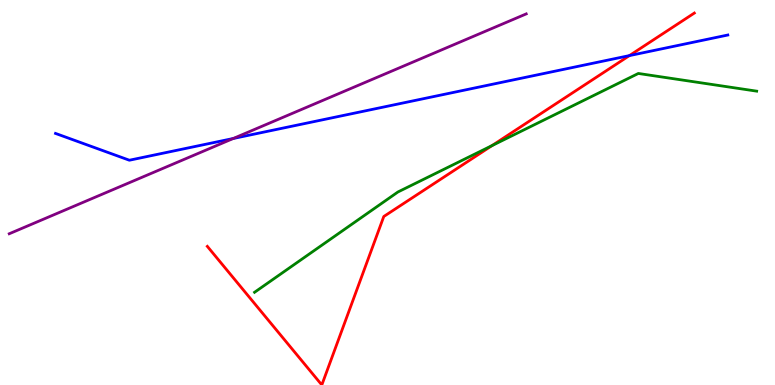[{'lines': ['blue', 'red'], 'intersections': [{'x': 8.12, 'y': 8.56}]}, {'lines': ['green', 'red'], 'intersections': [{'x': 6.35, 'y': 6.22}]}, {'lines': ['purple', 'red'], 'intersections': []}, {'lines': ['blue', 'green'], 'intersections': []}, {'lines': ['blue', 'purple'], 'intersections': [{'x': 3.01, 'y': 6.4}]}, {'lines': ['green', 'purple'], 'intersections': []}]